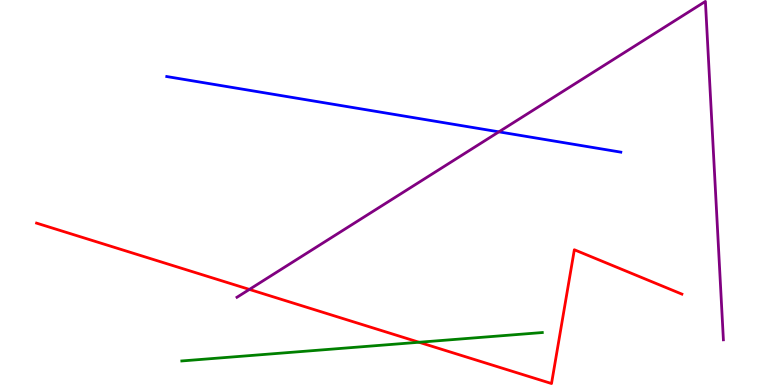[{'lines': ['blue', 'red'], 'intersections': []}, {'lines': ['green', 'red'], 'intersections': [{'x': 5.41, 'y': 1.11}]}, {'lines': ['purple', 'red'], 'intersections': [{'x': 3.22, 'y': 2.48}]}, {'lines': ['blue', 'green'], 'intersections': []}, {'lines': ['blue', 'purple'], 'intersections': [{'x': 6.44, 'y': 6.58}]}, {'lines': ['green', 'purple'], 'intersections': []}]